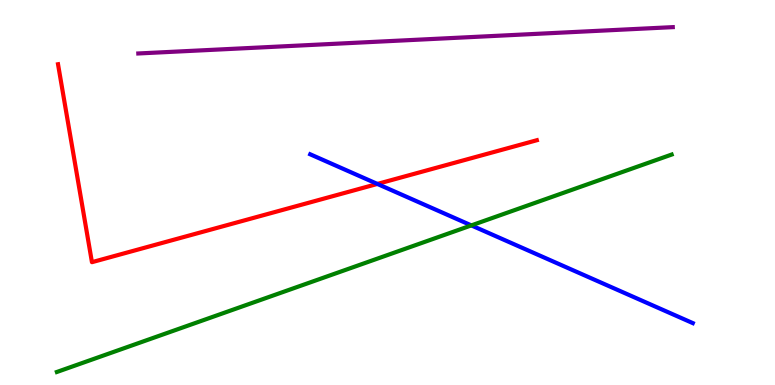[{'lines': ['blue', 'red'], 'intersections': [{'x': 4.87, 'y': 5.22}]}, {'lines': ['green', 'red'], 'intersections': []}, {'lines': ['purple', 'red'], 'intersections': []}, {'lines': ['blue', 'green'], 'intersections': [{'x': 6.08, 'y': 4.15}]}, {'lines': ['blue', 'purple'], 'intersections': []}, {'lines': ['green', 'purple'], 'intersections': []}]